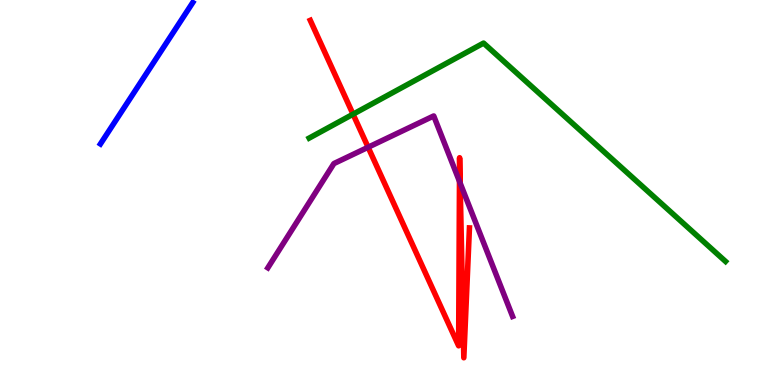[{'lines': ['blue', 'red'], 'intersections': []}, {'lines': ['green', 'red'], 'intersections': [{'x': 4.56, 'y': 7.03}]}, {'lines': ['purple', 'red'], 'intersections': [{'x': 4.75, 'y': 6.18}, {'x': 5.93, 'y': 5.29}, {'x': 5.94, 'y': 5.25}]}, {'lines': ['blue', 'green'], 'intersections': []}, {'lines': ['blue', 'purple'], 'intersections': []}, {'lines': ['green', 'purple'], 'intersections': []}]